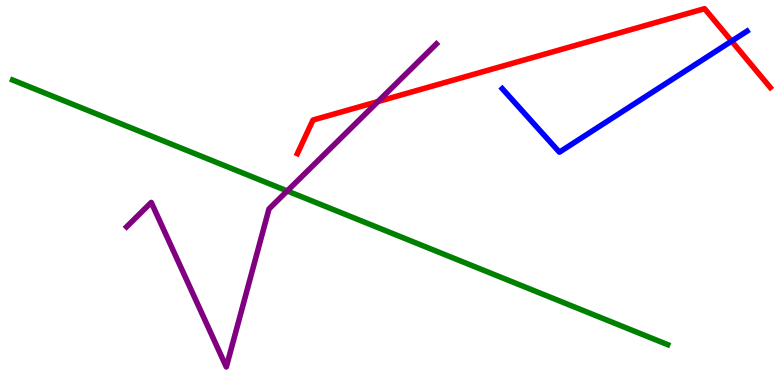[{'lines': ['blue', 'red'], 'intersections': [{'x': 9.44, 'y': 8.93}]}, {'lines': ['green', 'red'], 'intersections': []}, {'lines': ['purple', 'red'], 'intersections': [{'x': 4.88, 'y': 7.36}]}, {'lines': ['blue', 'green'], 'intersections': []}, {'lines': ['blue', 'purple'], 'intersections': []}, {'lines': ['green', 'purple'], 'intersections': [{'x': 3.71, 'y': 5.04}]}]